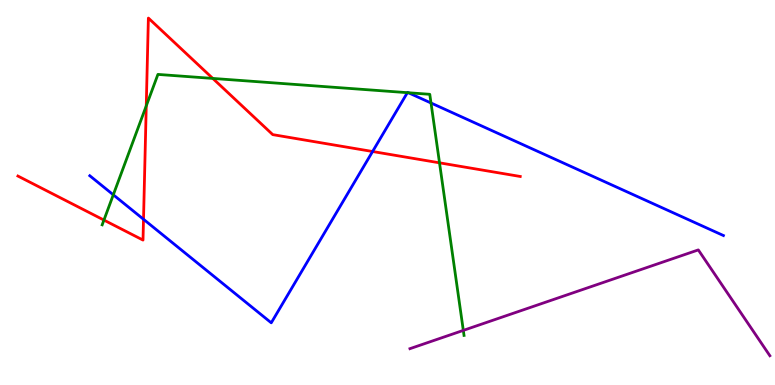[{'lines': ['blue', 'red'], 'intersections': [{'x': 1.85, 'y': 4.3}, {'x': 4.81, 'y': 6.06}]}, {'lines': ['green', 'red'], 'intersections': [{'x': 1.34, 'y': 4.28}, {'x': 1.89, 'y': 7.25}, {'x': 2.75, 'y': 7.96}, {'x': 5.67, 'y': 5.77}]}, {'lines': ['purple', 'red'], 'intersections': []}, {'lines': ['blue', 'green'], 'intersections': [{'x': 1.46, 'y': 4.94}, {'x': 5.26, 'y': 7.59}, {'x': 5.27, 'y': 7.59}, {'x': 5.56, 'y': 7.32}]}, {'lines': ['blue', 'purple'], 'intersections': []}, {'lines': ['green', 'purple'], 'intersections': [{'x': 5.98, 'y': 1.42}]}]